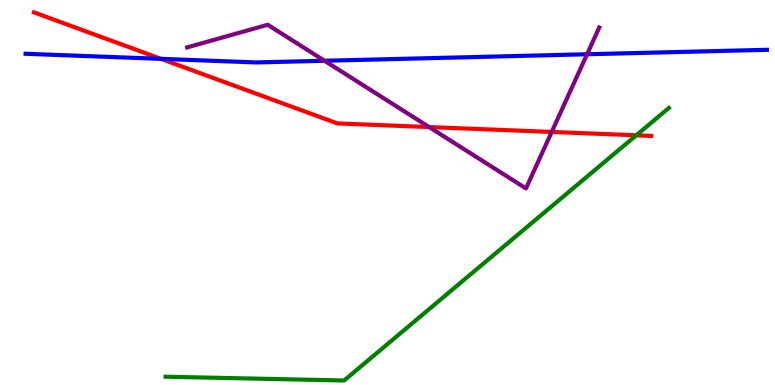[{'lines': ['blue', 'red'], 'intersections': [{'x': 2.08, 'y': 8.47}]}, {'lines': ['green', 'red'], 'intersections': [{'x': 8.21, 'y': 6.49}]}, {'lines': ['purple', 'red'], 'intersections': [{'x': 5.54, 'y': 6.7}, {'x': 7.12, 'y': 6.57}]}, {'lines': ['blue', 'green'], 'intersections': []}, {'lines': ['blue', 'purple'], 'intersections': [{'x': 4.19, 'y': 8.42}, {'x': 7.58, 'y': 8.59}]}, {'lines': ['green', 'purple'], 'intersections': []}]